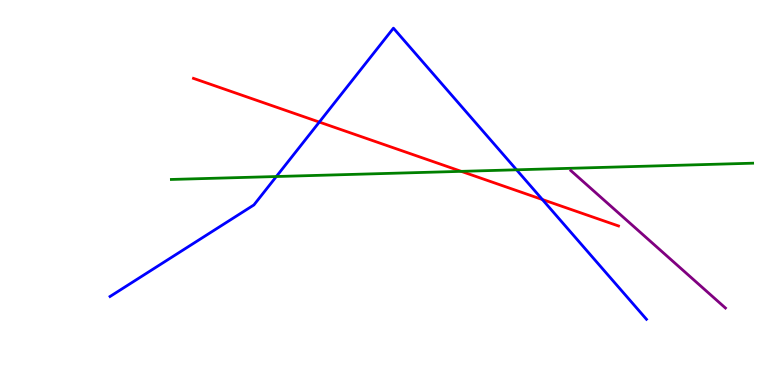[{'lines': ['blue', 'red'], 'intersections': [{'x': 4.12, 'y': 6.83}, {'x': 7.0, 'y': 4.82}]}, {'lines': ['green', 'red'], 'intersections': [{'x': 5.95, 'y': 5.55}]}, {'lines': ['purple', 'red'], 'intersections': []}, {'lines': ['blue', 'green'], 'intersections': [{'x': 3.57, 'y': 5.42}, {'x': 6.67, 'y': 5.59}]}, {'lines': ['blue', 'purple'], 'intersections': []}, {'lines': ['green', 'purple'], 'intersections': []}]